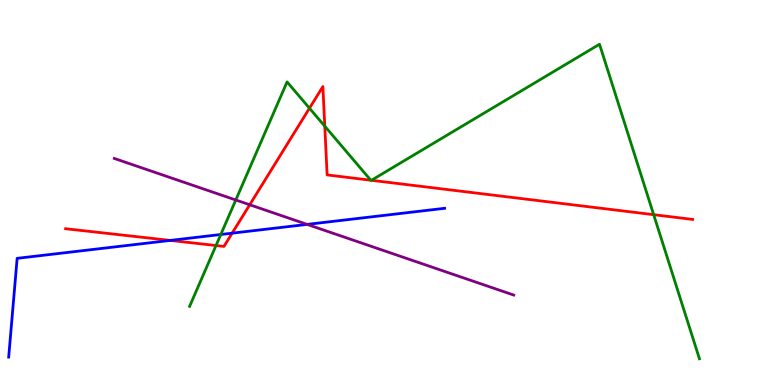[{'lines': ['blue', 'red'], 'intersections': [{'x': 2.2, 'y': 3.76}, {'x': 3.0, 'y': 3.94}]}, {'lines': ['green', 'red'], 'intersections': [{'x': 2.79, 'y': 3.62}, {'x': 3.99, 'y': 7.19}, {'x': 4.19, 'y': 6.72}, {'x': 4.78, 'y': 5.32}, {'x': 4.79, 'y': 5.32}, {'x': 8.43, 'y': 4.42}]}, {'lines': ['purple', 'red'], 'intersections': [{'x': 3.22, 'y': 4.68}]}, {'lines': ['blue', 'green'], 'intersections': [{'x': 2.85, 'y': 3.91}]}, {'lines': ['blue', 'purple'], 'intersections': [{'x': 3.96, 'y': 4.17}]}, {'lines': ['green', 'purple'], 'intersections': [{'x': 3.04, 'y': 4.81}]}]